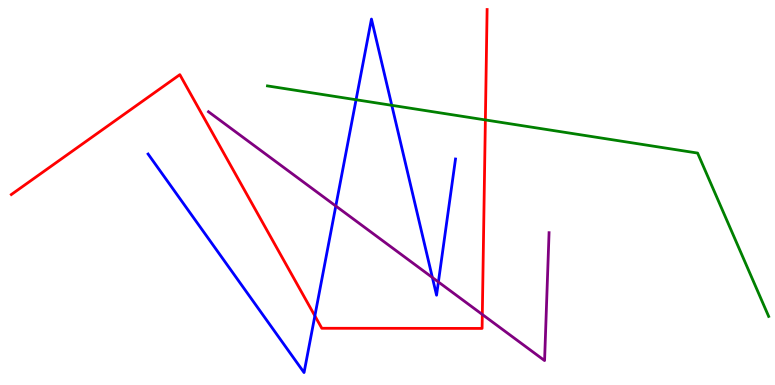[{'lines': ['blue', 'red'], 'intersections': [{'x': 4.06, 'y': 1.8}]}, {'lines': ['green', 'red'], 'intersections': [{'x': 6.26, 'y': 6.88}]}, {'lines': ['purple', 'red'], 'intersections': [{'x': 6.22, 'y': 1.83}]}, {'lines': ['blue', 'green'], 'intersections': [{'x': 4.59, 'y': 7.41}, {'x': 5.06, 'y': 7.26}]}, {'lines': ['blue', 'purple'], 'intersections': [{'x': 4.33, 'y': 4.65}, {'x': 5.58, 'y': 2.79}, {'x': 5.66, 'y': 2.68}]}, {'lines': ['green', 'purple'], 'intersections': []}]